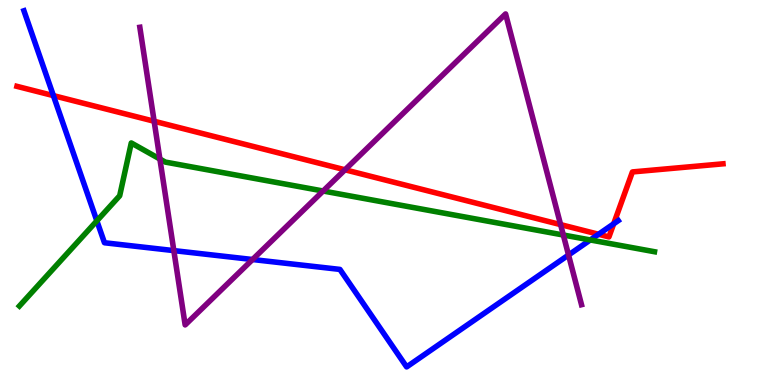[{'lines': ['blue', 'red'], 'intersections': [{'x': 0.689, 'y': 7.52}, {'x': 7.72, 'y': 3.92}, {'x': 7.92, 'y': 4.19}]}, {'lines': ['green', 'red'], 'intersections': []}, {'lines': ['purple', 'red'], 'intersections': [{'x': 1.99, 'y': 6.85}, {'x': 4.45, 'y': 5.59}, {'x': 7.23, 'y': 4.17}]}, {'lines': ['blue', 'green'], 'intersections': [{'x': 1.25, 'y': 4.26}, {'x': 7.62, 'y': 3.77}]}, {'lines': ['blue', 'purple'], 'intersections': [{'x': 2.24, 'y': 3.49}, {'x': 3.26, 'y': 3.26}, {'x': 7.34, 'y': 3.38}]}, {'lines': ['green', 'purple'], 'intersections': [{'x': 2.06, 'y': 5.87}, {'x': 4.17, 'y': 5.04}, {'x': 7.27, 'y': 3.9}]}]